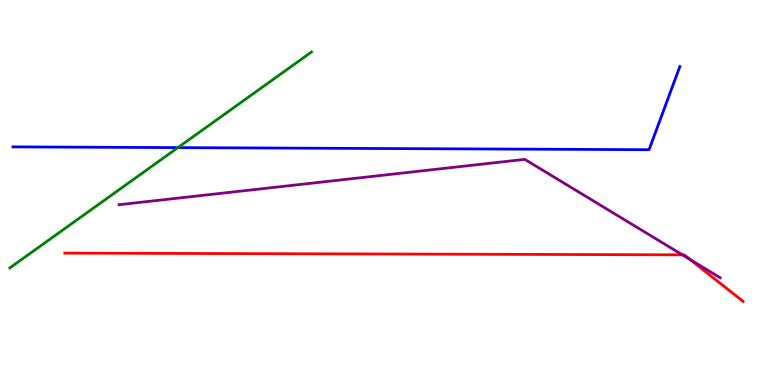[{'lines': ['blue', 'red'], 'intersections': []}, {'lines': ['green', 'red'], 'intersections': []}, {'lines': ['purple', 'red'], 'intersections': [{'x': 8.8, 'y': 3.38}, {'x': 8.91, 'y': 3.26}]}, {'lines': ['blue', 'green'], 'intersections': [{'x': 2.3, 'y': 6.17}]}, {'lines': ['blue', 'purple'], 'intersections': []}, {'lines': ['green', 'purple'], 'intersections': []}]